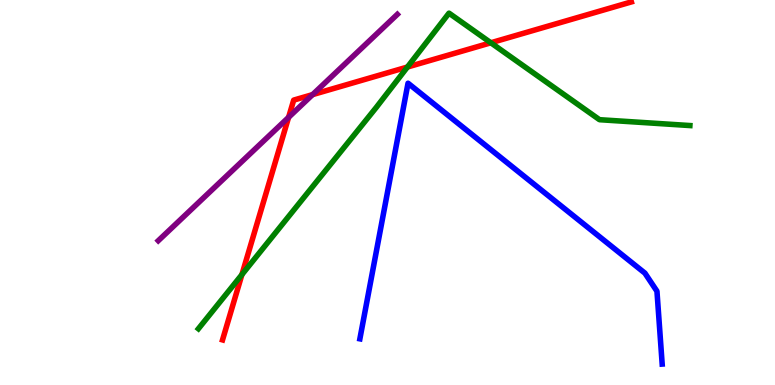[{'lines': ['blue', 'red'], 'intersections': []}, {'lines': ['green', 'red'], 'intersections': [{'x': 3.12, 'y': 2.87}, {'x': 5.26, 'y': 8.26}, {'x': 6.33, 'y': 8.89}]}, {'lines': ['purple', 'red'], 'intersections': [{'x': 3.72, 'y': 6.95}, {'x': 4.03, 'y': 7.54}]}, {'lines': ['blue', 'green'], 'intersections': []}, {'lines': ['blue', 'purple'], 'intersections': []}, {'lines': ['green', 'purple'], 'intersections': []}]